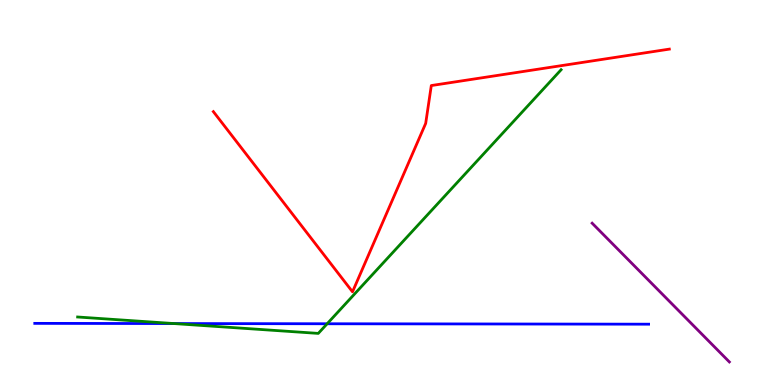[{'lines': ['blue', 'red'], 'intersections': []}, {'lines': ['green', 'red'], 'intersections': []}, {'lines': ['purple', 'red'], 'intersections': []}, {'lines': ['blue', 'green'], 'intersections': [{'x': 2.24, 'y': 1.6}, {'x': 4.22, 'y': 1.59}]}, {'lines': ['blue', 'purple'], 'intersections': []}, {'lines': ['green', 'purple'], 'intersections': []}]